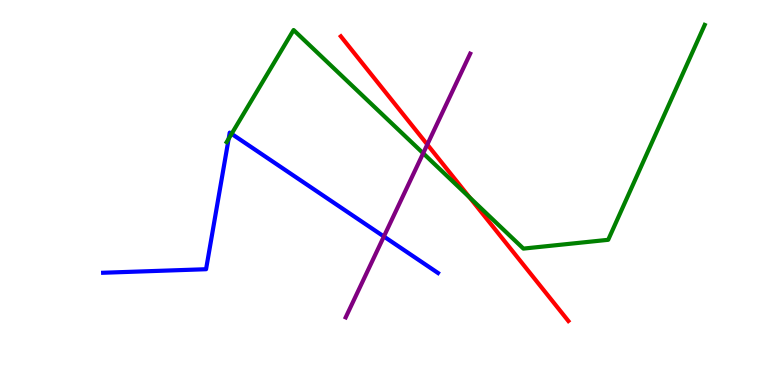[{'lines': ['blue', 'red'], 'intersections': []}, {'lines': ['green', 'red'], 'intersections': [{'x': 6.06, 'y': 4.87}]}, {'lines': ['purple', 'red'], 'intersections': [{'x': 5.51, 'y': 6.25}]}, {'lines': ['blue', 'green'], 'intersections': [{'x': 2.95, 'y': 6.4}, {'x': 2.99, 'y': 6.52}]}, {'lines': ['blue', 'purple'], 'intersections': [{'x': 4.95, 'y': 3.86}]}, {'lines': ['green', 'purple'], 'intersections': [{'x': 5.46, 'y': 6.02}]}]